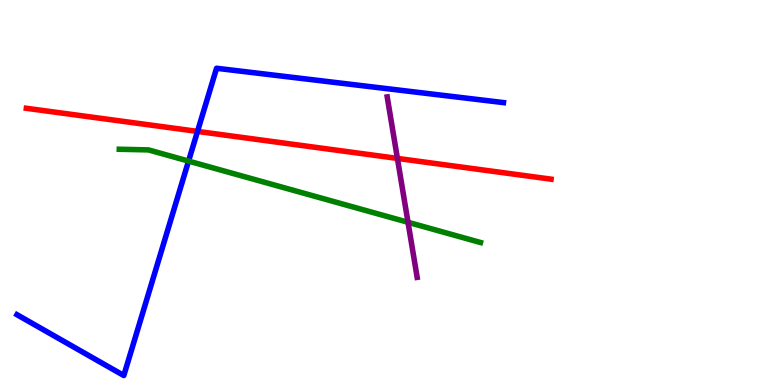[{'lines': ['blue', 'red'], 'intersections': [{'x': 2.55, 'y': 6.59}]}, {'lines': ['green', 'red'], 'intersections': []}, {'lines': ['purple', 'red'], 'intersections': [{'x': 5.13, 'y': 5.89}]}, {'lines': ['blue', 'green'], 'intersections': [{'x': 2.43, 'y': 5.82}]}, {'lines': ['blue', 'purple'], 'intersections': []}, {'lines': ['green', 'purple'], 'intersections': [{'x': 5.26, 'y': 4.23}]}]